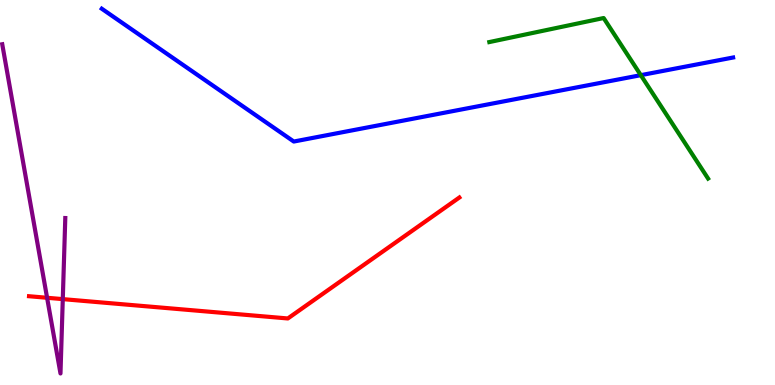[{'lines': ['blue', 'red'], 'intersections': []}, {'lines': ['green', 'red'], 'intersections': []}, {'lines': ['purple', 'red'], 'intersections': [{'x': 0.608, 'y': 2.27}, {'x': 0.81, 'y': 2.23}]}, {'lines': ['blue', 'green'], 'intersections': [{'x': 8.27, 'y': 8.05}]}, {'lines': ['blue', 'purple'], 'intersections': []}, {'lines': ['green', 'purple'], 'intersections': []}]